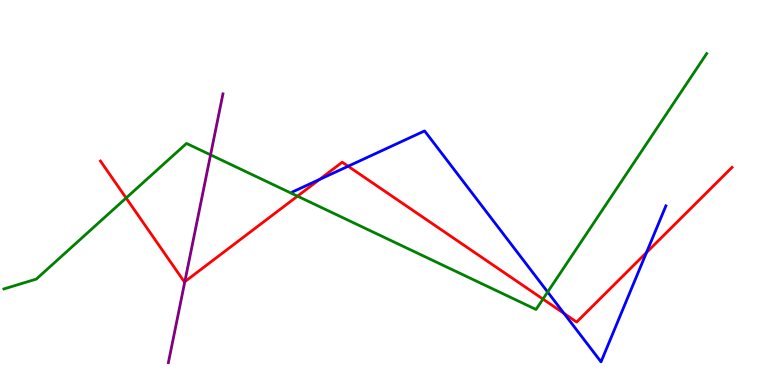[{'lines': ['blue', 'red'], 'intersections': [{'x': 4.12, 'y': 5.34}, {'x': 4.49, 'y': 5.68}, {'x': 7.28, 'y': 1.86}, {'x': 8.34, 'y': 3.44}]}, {'lines': ['green', 'red'], 'intersections': [{'x': 1.63, 'y': 4.86}, {'x': 3.84, 'y': 4.91}, {'x': 7.01, 'y': 2.23}]}, {'lines': ['purple', 'red'], 'intersections': [{'x': 2.38, 'y': 2.68}]}, {'lines': ['blue', 'green'], 'intersections': [{'x': 7.07, 'y': 2.42}]}, {'lines': ['blue', 'purple'], 'intersections': []}, {'lines': ['green', 'purple'], 'intersections': [{'x': 2.72, 'y': 5.98}]}]